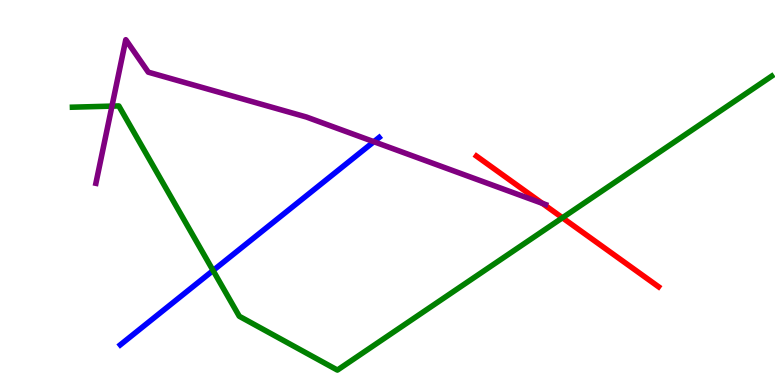[{'lines': ['blue', 'red'], 'intersections': []}, {'lines': ['green', 'red'], 'intersections': [{'x': 7.26, 'y': 4.34}]}, {'lines': ['purple', 'red'], 'intersections': [{'x': 7.0, 'y': 4.72}]}, {'lines': ['blue', 'green'], 'intersections': [{'x': 2.75, 'y': 2.97}]}, {'lines': ['blue', 'purple'], 'intersections': [{'x': 4.82, 'y': 6.32}]}, {'lines': ['green', 'purple'], 'intersections': [{'x': 1.44, 'y': 7.24}]}]